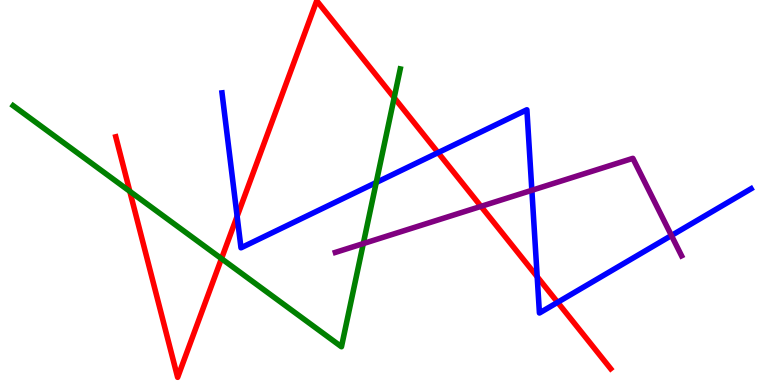[{'lines': ['blue', 'red'], 'intersections': [{'x': 3.06, 'y': 4.38}, {'x': 5.65, 'y': 6.04}, {'x': 6.93, 'y': 2.81}, {'x': 7.2, 'y': 2.15}]}, {'lines': ['green', 'red'], 'intersections': [{'x': 1.67, 'y': 5.03}, {'x': 2.86, 'y': 3.28}, {'x': 5.09, 'y': 7.46}]}, {'lines': ['purple', 'red'], 'intersections': [{'x': 6.21, 'y': 4.64}]}, {'lines': ['blue', 'green'], 'intersections': [{'x': 4.85, 'y': 5.26}]}, {'lines': ['blue', 'purple'], 'intersections': [{'x': 6.86, 'y': 5.06}, {'x': 8.66, 'y': 3.88}]}, {'lines': ['green', 'purple'], 'intersections': [{'x': 4.69, 'y': 3.67}]}]